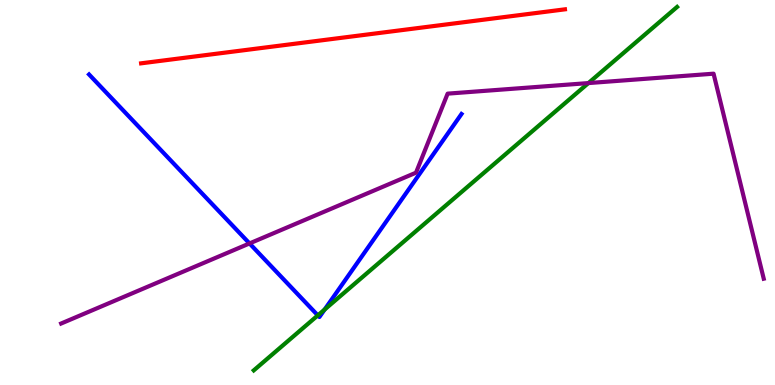[{'lines': ['blue', 'red'], 'intersections': []}, {'lines': ['green', 'red'], 'intersections': []}, {'lines': ['purple', 'red'], 'intersections': []}, {'lines': ['blue', 'green'], 'intersections': [{'x': 4.1, 'y': 1.81}, {'x': 4.19, 'y': 1.96}]}, {'lines': ['blue', 'purple'], 'intersections': [{'x': 3.22, 'y': 3.68}]}, {'lines': ['green', 'purple'], 'intersections': [{'x': 7.59, 'y': 7.84}]}]